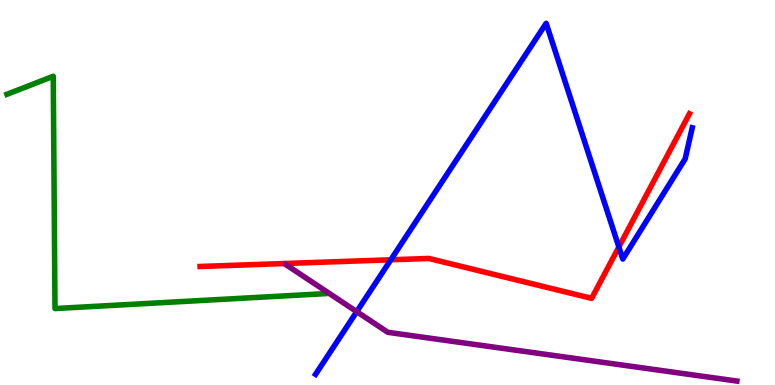[{'lines': ['blue', 'red'], 'intersections': [{'x': 5.04, 'y': 3.25}, {'x': 7.99, 'y': 3.59}]}, {'lines': ['green', 'red'], 'intersections': []}, {'lines': ['purple', 'red'], 'intersections': []}, {'lines': ['blue', 'green'], 'intersections': []}, {'lines': ['blue', 'purple'], 'intersections': [{'x': 4.6, 'y': 1.9}]}, {'lines': ['green', 'purple'], 'intersections': []}]